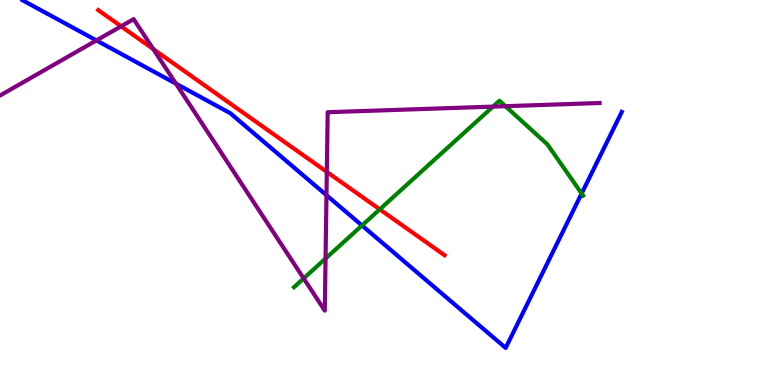[{'lines': ['blue', 'red'], 'intersections': []}, {'lines': ['green', 'red'], 'intersections': [{'x': 4.9, 'y': 4.56}]}, {'lines': ['purple', 'red'], 'intersections': [{'x': 1.56, 'y': 9.32}, {'x': 1.98, 'y': 8.73}, {'x': 4.22, 'y': 5.54}]}, {'lines': ['blue', 'green'], 'intersections': [{'x': 4.67, 'y': 4.14}, {'x': 7.51, 'y': 4.97}]}, {'lines': ['blue', 'purple'], 'intersections': [{'x': 1.24, 'y': 8.95}, {'x': 2.27, 'y': 7.83}, {'x': 4.21, 'y': 4.93}]}, {'lines': ['green', 'purple'], 'intersections': [{'x': 3.92, 'y': 2.77}, {'x': 4.2, 'y': 3.28}, {'x': 6.36, 'y': 7.23}, {'x': 6.52, 'y': 7.24}]}]